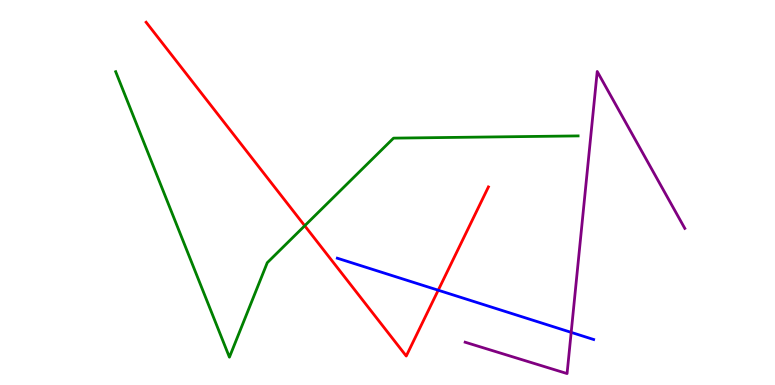[{'lines': ['blue', 'red'], 'intersections': [{'x': 5.65, 'y': 2.46}]}, {'lines': ['green', 'red'], 'intersections': [{'x': 3.93, 'y': 4.14}]}, {'lines': ['purple', 'red'], 'intersections': []}, {'lines': ['blue', 'green'], 'intersections': []}, {'lines': ['blue', 'purple'], 'intersections': [{'x': 7.37, 'y': 1.37}]}, {'lines': ['green', 'purple'], 'intersections': []}]